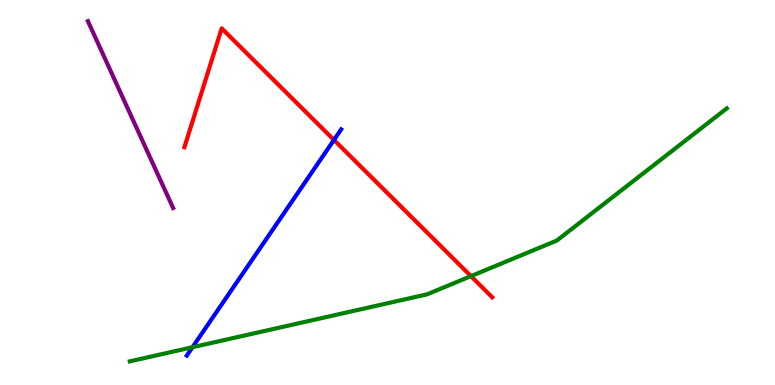[{'lines': ['blue', 'red'], 'intersections': [{'x': 4.31, 'y': 6.37}]}, {'lines': ['green', 'red'], 'intersections': [{'x': 6.08, 'y': 2.83}]}, {'lines': ['purple', 'red'], 'intersections': []}, {'lines': ['blue', 'green'], 'intersections': [{'x': 2.48, 'y': 0.981}]}, {'lines': ['blue', 'purple'], 'intersections': []}, {'lines': ['green', 'purple'], 'intersections': []}]